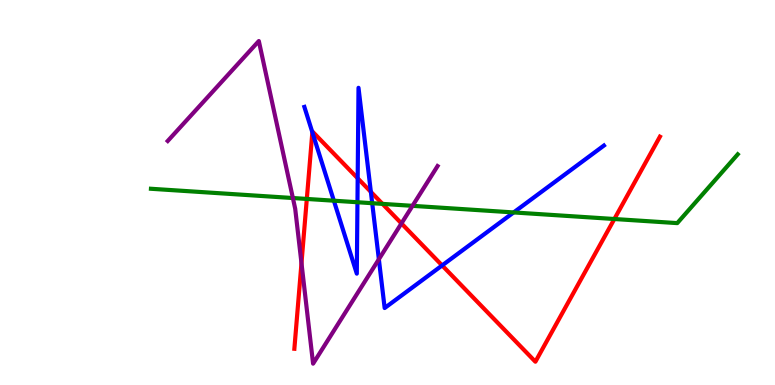[{'lines': ['blue', 'red'], 'intersections': [{'x': 4.03, 'y': 6.56}, {'x': 4.62, 'y': 5.37}, {'x': 4.79, 'y': 5.02}, {'x': 5.7, 'y': 3.11}]}, {'lines': ['green', 'red'], 'intersections': [{'x': 3.96, 'y': 4.83}, {'x': 4.94, 'y': 4.7}, {'x': 7.93, 'y': 4.31}]}, {'lines': ['purple', 'red'], 'intersections': [{'x': 3.89, 'y': 3.16}, {'x': 5.18, 'y': 4.2}]}, {'lines': ['blue', 'green'], 'intersections': [{'x': 4.31, 'y': 4.79}, {'x': 4.61, 'y': 4.75}, {'x': 4.8, 'y': 4.72}, {'x': 6.63, 'y': 4.48}]}, {'lines': ['blue', 'purple'], 'intersections': [{'x': 4.89, 'y': 3.27}]}, {'lines': ['green', 'purple'], 'intersections': [{'x': 3.78, 'y': 4.86}, {'x': 5.32, 'y': 4.65}]}]